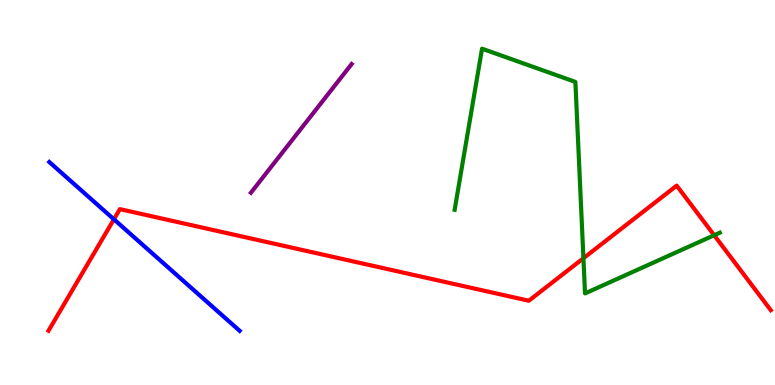[{'lines': ['blue', 'red'], 'intersections': [{'x': 1.47, 'y': 4.3}]}, {'lines': ['green', 'red'], 'intersections': [{'x': 7.53, 'y': 3.29}, {'x': 9.21, 'y': 3.89}]}, {'lines': ['purple', 'red'], 'intersections': []}, {'lines': ['blue', 'green'], 'intersections': []}, {'lines': ['blue', 'purple'], 'intersections': []}, {'lines': ['green', 'purple'], 'intersections': []}]